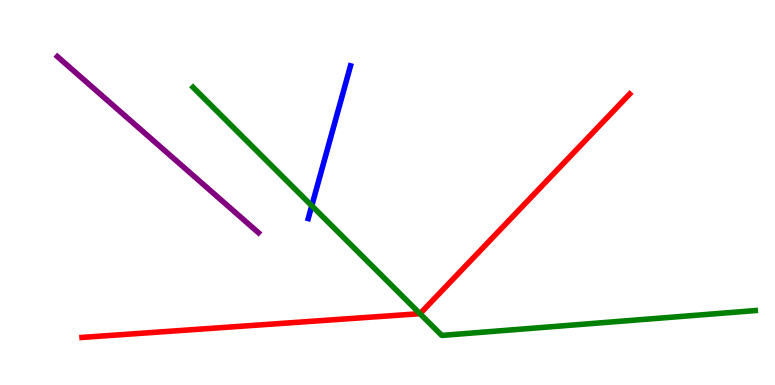[{'lines': ['blue', 'red'], 'intersections': []}, {'lines': ['green', 'red'], 'intersections': [{'x': 5.42, 'y': 1.85}]}, {'lines': ['purple', 'red'], 'intersections': []}, {'lines': ['blue', 'green'], 'intersections': [{'x': 4.02, 'y': 4.66}]}, {'lines': ['blue', 'purple'], 'intersections': []}, {'lines': ['green', 'purple'], 'intersections': []}]